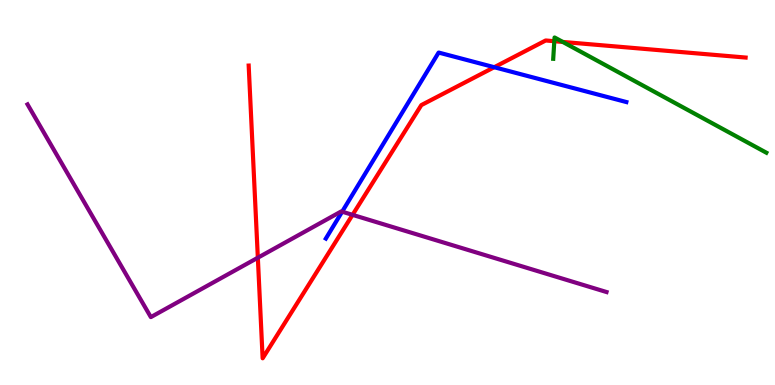[{'lines': ['blue', 'red'], 'intersections': [{'x': 6.38, 'y': 8.25}]}, {'lines': ['green', 'red'], 'intersections': [{'x': 7.15, 'y': 8.93}, {'x': 7.26, 'y': 8.91}]}, {'lines': ['purple', 'red'], 'intersections': [{'x': 3.33, 'y': 3.31}, {'x': 4.55, 'y': 4.42}]}, {'lines': ['blue', 'green'], 'intersections': []}, {'lines': ['blue', 'purple'], 'intersections': [{'x': 4.41, 'y': 4.5}]}, {'lines': ['green', 'purple'], 'intersections': []}]